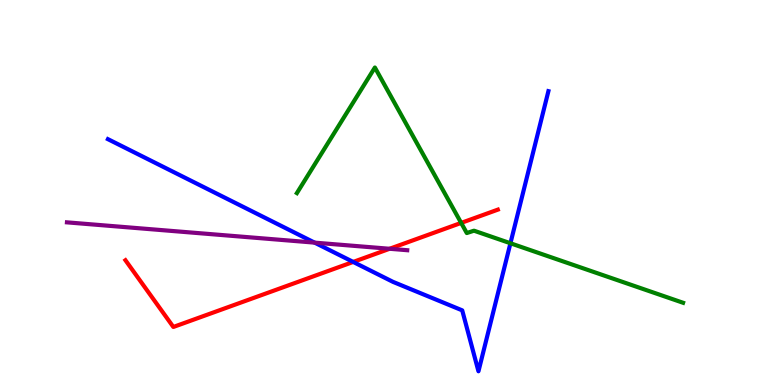[{'lines': ['blue', 'red'], 'intersections': [{'x': 4.56, 'y': 3.2}]}, {'lines': ['green', 'red'], 'intersections': [{'x': 5.95, 'y': 4.21}]}, {'lines': ['purple', 'red'], 'intersections': [{'x': 5.03, 'y': 3.54}]}, {'lines': ['blue', 'green'], 'intersections': [{'x': 6.59, 'y': 3.68}]}, {'lines': ['blue', 'purple'], 'intersections': [{'x': 4.06, 'y': 3.7}]}, {'lines': ['green', 'purple'], 'intersections': []}]